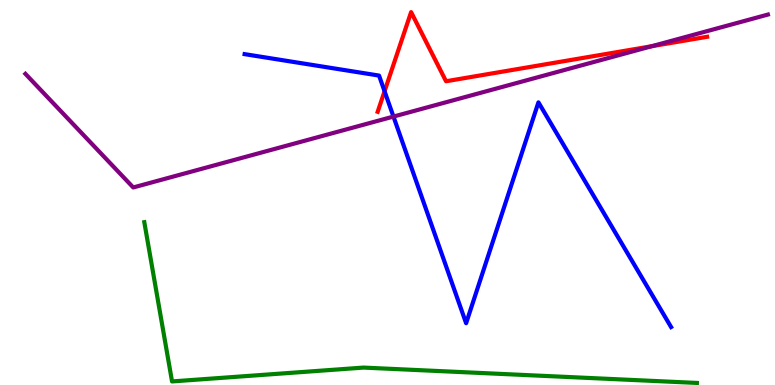[{'lines': ['blue', 'red'], 'intersections': [{'x': 4.96, 'y': 7.63}]}, {'lines': ['green', 'red'], 'intersections': []}, {'lines': ['purple', 'red'], 'intersections': [{'x': 8.41, 'y': 8.8}]}, {'lines': ['blue', 'green'], 'intersections': []}, {'lines': ['blue', 'purple'], 'intersections': [{'x': 5.08, 'y': 6.97}]}, {'lines': ['green', 'purple'], 'intersections': []}]